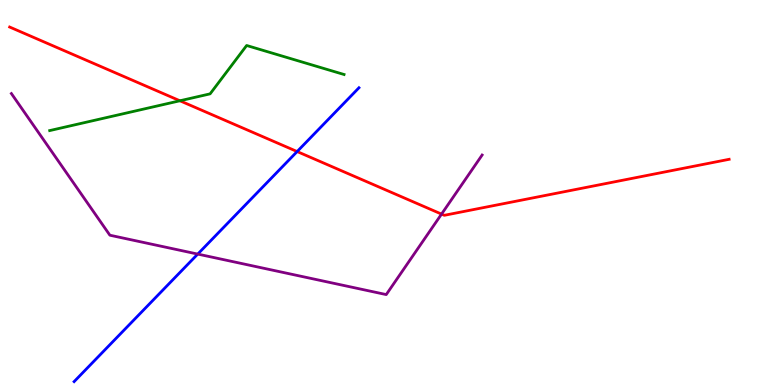[{'lines': ['blue', 'red'], 'intersections': [{'x': 3.83, 'y': 6.06}]}, {'lines': ['green', 'red'], 'intersections': [{'x': 2.32, 'y': 7.38}]}, {'lines': ['purple', 'red'], 'intersections': [{'x': 5.7, 'y': 4.44}]}, {'lines': ['blue', 'green'], 'intersections': []}, {'lines': ['blue', 'purple'], 'intersections': [{'x': 2.55, 'y': 3.4}]}, {'lines': ['green', 'purple'], 'intersections': []}]